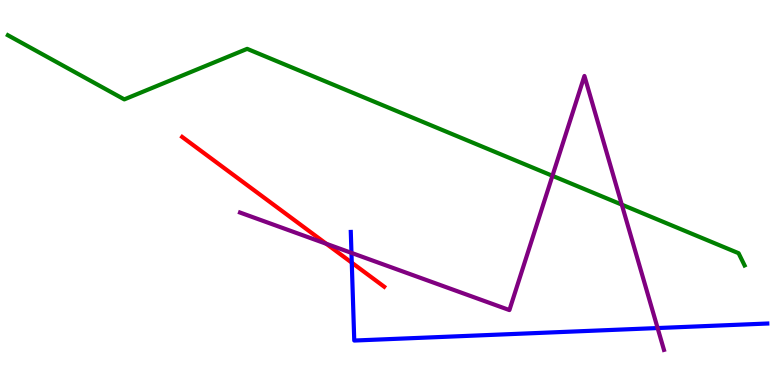[{'lines': ['blue', 'red'], 'intersections': [{'x': 4.54, 'y': 3.18}]}, {'lines': ['green', 'red'], 'intersections': []}, {'lines': ['purple', 'red'], 'intersections': [{'x': 4.21, 'y': 3.67}]}, {'lines': ['blue', 'green'], 'intersections': []}, {'lines': ['blue', 'purple'], 'intersections': [{'x': 4.53, 'y': 3.43}, {'x': 8.49, 'y': 1.48}]}, {'lines': ['green', 'purple'], 'intersections': [{'x': 7.13, 'y': 5.43}, {'x': 8.02, 'y': 4.68}]}]